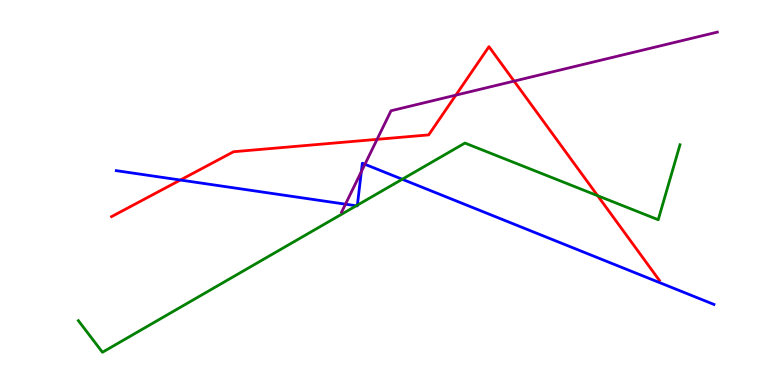[{'lines': ['blue', 'red'], 'intersections': [{'x': 2.33, 'y': 5.32}]}, {'lines': ['green', 'red'], 'intersections': [{'x': 7.71, 'y': 4.92}]}, {'lines': ['purple', 'red'], 'intersections': [{'x': 4.87, 'y': 6.38}, {'x': 5.88, 'y': 7.53}, {'x': 6.63, 'y': 7.89}]}, {'lines': ['blue', 'green'], 'intersections': [{'x': 4.6, 'y': 4.66}, {'x': 4.61, 'y': 4.67}, {'x': 5.19, 'y': 5.34}]}, {'lines': ['blue', 'purple'], 'intersections': [{'x': 4.46, 'y': 4.7}, {'x': 4.66, 'y': 5.54}, {'x': 4.71, 'y': 5.73}]}, {'lines': ['green', 'purple'], 'intersections': []}]